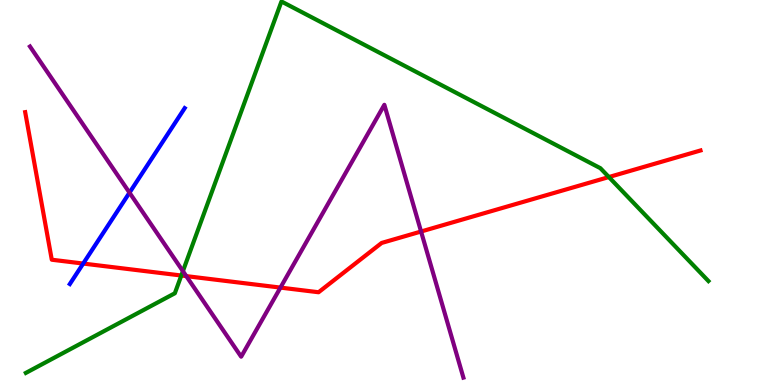[{'lines': ['blue', 'red'], 'intersections': [{'x': 1.07, 'y': 3.15}]}, {'lines': ['green', 'red'], 'intersections': [{'x': 2.34, 'y': 2.84}, {'x': 7.86, 'y': 5.4}]}, {'lines': ['purple', 'red'], 'intersections': [{'x': 2.4, 'y': 2.83}, {'x': 3.62, 'y': 2.53}, {'x': 5.43, 'y': 3.99}]}, {'lines': ['blue', 'green'], 'intersections': []}, {'lines': ['blue', 'purple'], 'intersections': [{'x': 1.67, 'y': 5.0}]}, {'lines': ['green', 'purple'], 'intersections': [{'x': 2.36, 'y': 2.96}]}]